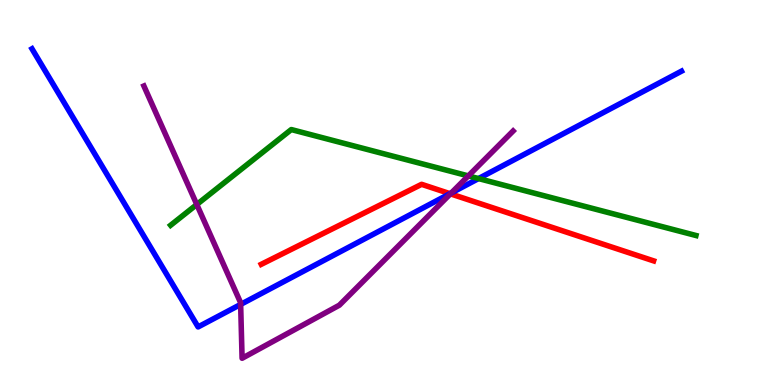[{'lines': ['blue', 'red'], 'intersections': [{'x': 5.81, 'y': 4.97}]}, {'lines': ['green', 'red'], 'intersections': []}, {'lines': ['purple', 'red'], 'intersections': [{'x': 5.81, 'y': 4.97}]}, {'lines': ['blue', 'green'], 'intersections': [{'x': 6.17, 'y': 5.36}]}, {'lines': ['blue', 'purple'], 'intersections': [{'x': 3.11, 'y': 2.09}, {'x': 5.82, 'y': 4.99}]}, {'lines': ['green', 'purple'], 'intersections': [{'x': 2.54, 'y': 4.69}, {'x': 6.04, 'y': 5.43}]}]